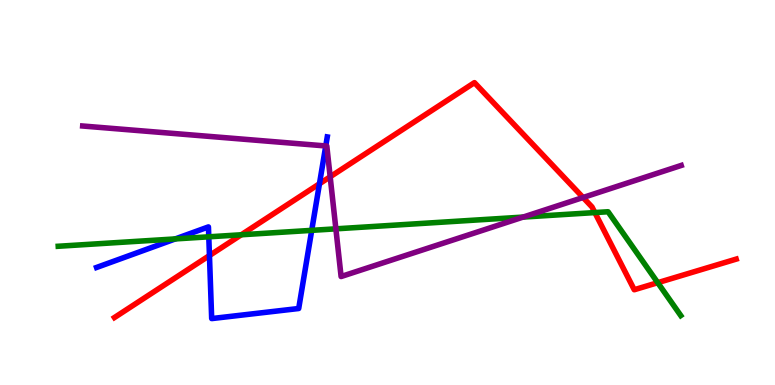[{'lines': ['blue', 'red'], 'intersections': [{'x': 2.7, 'y': 3.36}, {'x': 4.12, 'y': 5.23}]}, {'lines': ['green', 'red'], 'intersections': [{'x': 3.11, 'y': 3.9}, {'x': 7.68, 'y': 4.48}, {'x': 8.49, 'y': 2.66}]}, {'lines': ['purple', 'red'], 'intersections': [{'x': 4.26, 'y': 5.41}, {'x': 7.52, 'y': 4.87}]}, {'lines': ['blue', 'green'], 'intersections': [{'x': 2.26, 'y': 3.79}, {'x': 2.69, 'y': 3.85}, {'x': 4.02, 'y': 4.02}]}, {'lines': ['blue', 'purple'], 'intersections': [{'x': 4.2, 'y': 6.21}]}, {'lines': ['green', 'purple'], 'intersections': [{'x': 4.33, 'y': 4.06}, {'x': 6.75, 'y': 4.36}]}]